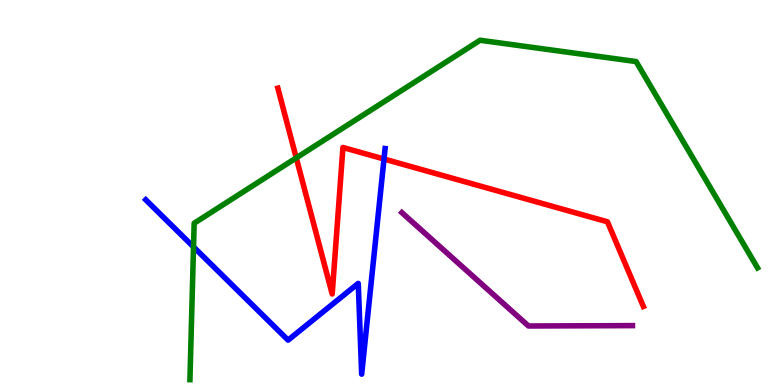[{'lines': ['blue', 'red'], 'intersections': [{'x': 4.95, 'y': 5.87}]}, {'lines': ['green', 'red'], 'intersections': [{'x': 3.82, 'y': 5.9}]}, {'lines': ['purple', 'red'], 'intersections': []}, {'lines': ['blue', 'green'], 'intersections': [{'x': 2.5, 'y': 3.59}]}, {'lines': ['blue', 'purple'], 'intersections': []}, {'lines': ['green', 'purple'], 'intersections': []}]